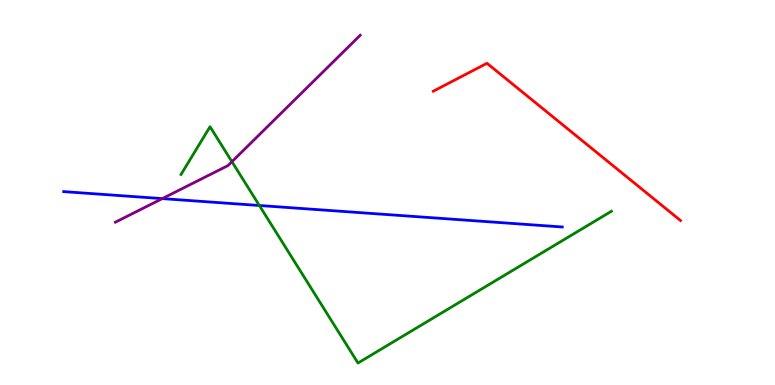[{'lines': ['blue', 'red'], 'intersections': []}, {'lines': ['green', 'red'], 'intersections': []}, {'lines': ['purple', 'red'], 'intersections': []}, {'lines': ['blue', 'green'], 'intersections': [{'x': 3.35, 'y': 4.66}]}, {'lines': ['blue', 'purple'], 'intersections': [{'x': 2.09, 'y': 4.84}]}, {'lines': ['green', 'purple'], 'intersections': [{'x': 2.99, 'y': 5.8}]}]